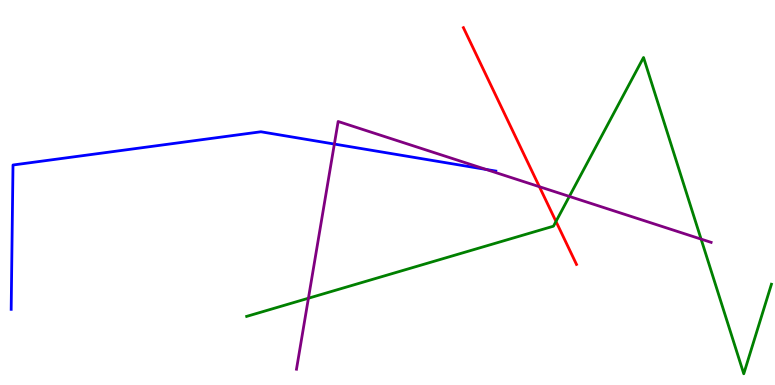[{'lines': ['blue', 'red'], 'intersections': []}, {'lines': ['green', 'red'], 'intersections': [{'x': 7.17, 'y': 4.25}]}, {'lines': ['purple', 'red'], 'intersections': [{'x': 6.96, 'y': 5.15}]}, {'lines': ['blue', 'green'], 'intersections': []}, {'lines': ['blue', 'purple'], 'intersections': [{'x': 4.31, 'y': 6.26}, {'x': 6.27, 'y': 5.6}]}, {'lines': ['green', 'purple'], 'intersections': [{'x': 3.98, 'y': 2.25}, {'x': 7.35, 'y': 4.9}, {'x': 9.05, 'y': 3.79}]}]